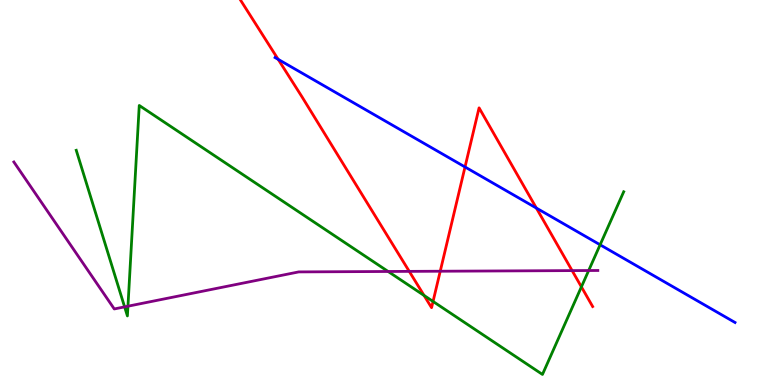[{'lines': ['blue', 'red'], 'intersections': [{'x': 3.59, 'y': 8.46}, {'x': 6.0, 'y': 5.66}, {'x': 6.92, 'y': 4.6}]}, {'lines': ['green', 'red'], 'intersections': [{'x': 5.47, 'y': 2.33}, {'x': 5.59, 'y': 2.17}, {'x': 7.5, 'y': 2.55}]}, {'lines': ['purple', 'red'], 'intersections': [{'x': 5.28, 'y': 2.95}, {'x': 5.68, 'y': 2.96}, {'x': 7.38, 'y': 2.97}]}, {'lines': ['blue', 'green'], 'intersections': [{'x': 7.74, 'y': 3.64}]}, {'lines': ['blue', 'purple'], 'intersections': []}, {'lines': ['green', 'purple'], 'intersections': [{'x': 1.61, 'y': 2.03}, {'x': 1.65, 'y': 2.05}, {'x': 5.01, 'y': 2.95}, {'x': 7.6, 'y': 2.97}]}]